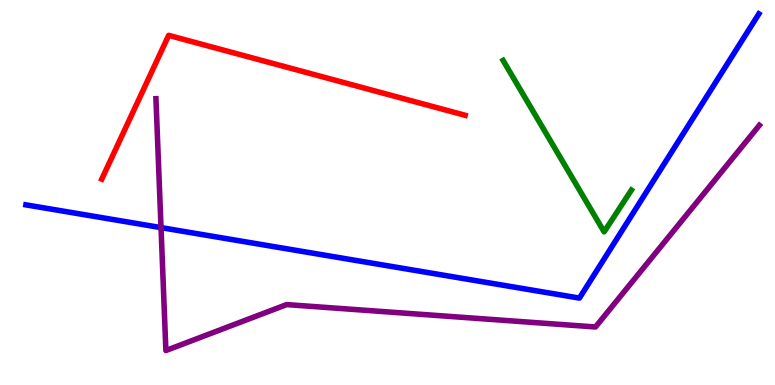[{'lines': ['blue', 'red'], 'intersections': []}, {'lines': ['green', 'red'], 'intersections': []}, {'lines': ['purple', 'red'], 'intersections': []}, {'lines': ['blue', 'green'], 'intersections': []}, {'lines': ['blue', 'purple'], 'intersections': [{'x': 2.08, 'y': 4.09}]}, {'lines': ['green', 'purple'], 'intersections': []}]